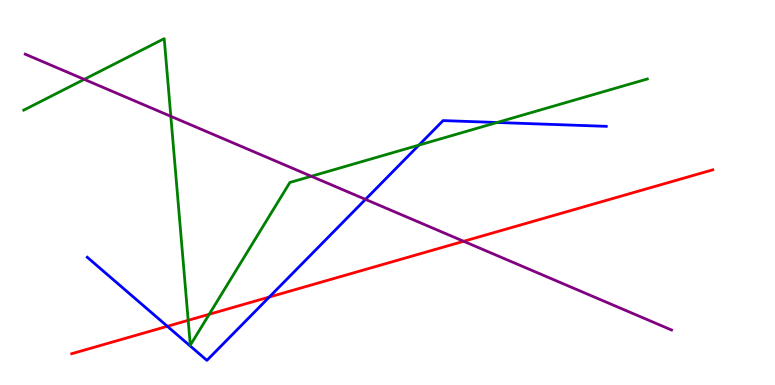[{'lines': ['blue', 'red'], 'intersections': [{'x': 2.16, 'y': 1.53}, {'x': 3.47, 'y': 2.28}]}, {'lines': ['green', 'red'], 'intersections': [{'x': 2.43, 'y': 1.68}, {'x': 2.7, 'y': 1.84}]}, {'lines': ['purple', 'red'], 'intersections': [{'x': 5.98, 'y': 3.73}]}, {'lines': ['blue', 'green'], 'intersections': [{'x': 5.41, 'y': 6.23}, {'x': 6.41, 'y': 6.82}]}, {'lines': ['blue', 'purple'], 'intersections': [{'x': 4.72, 'y': 4.82}]}, {'lines': ['green', 'purple'], 'intersections': [{'x': 1.09, 'y': 7.94}, {'x': 2.2, 'y': 6.98}, {'x': 4.02, 'y': 5.42}]}]